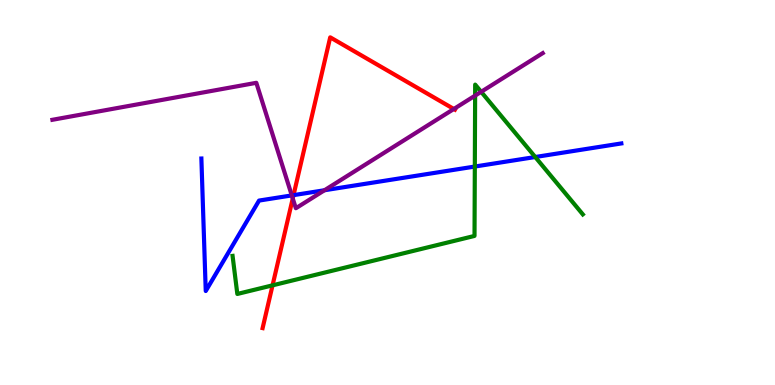[{'lines': ['blue', 'red'], 'intersections': [{'x': 3.79, 'y': 4.93}]}, {'lines': ['green', 'red'], 'intersections': [{'x': 3.52, 'y': 2.59}]}, {'lines': ['purple', 'red'], 'intersections': [{'x': 3.78, 'y': 4.85}, {'x': 5.86, 'y': 7.17}]}, {'lines': ['blue', 'green'], 'intersections': [{'x': 6.13, 'y': 5.67}, {'x': 6.91, 'y': 5.92}]}, {'lines': ['blue', 'purple'], 'intersections': [{'x': 3.77, 'y': 4.92}, {'x': 4.19, 'y': 5.06}]}, {'lines': ['green', 'purple'], 'intersections': [{'x': 6.13, 'y': 7.52}, {'x': 6.21, 'y': 7.62}]}]